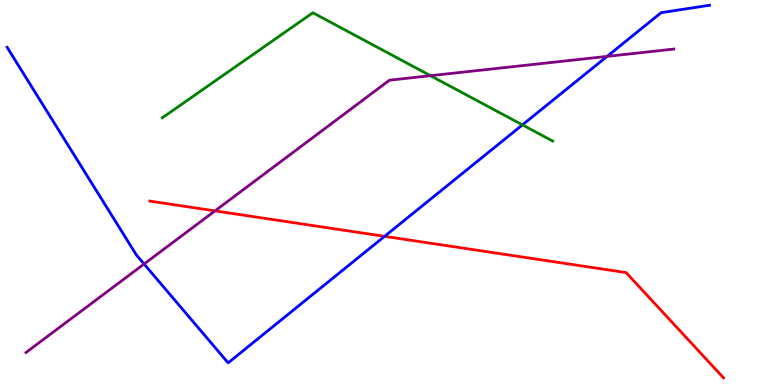[{'lines': ['blue', 'red'], 'intersections': [{'x': 4.96, 'y': 3.86}]}, {'lines': ['green', 'red'], 'intersections': []}, {'lines': ['purple', 'red'], 'intersections': [{'x': 2.77, 'y': 4.52}]}, {'lines': ['blue', 'green'], 'intersections': [{'x': 6.74, 'y': 6.76}]}, {'lines': ['blue', 'purple'], 'intersections': [{'x': 1.86, 'y': 3.14}, {'x': 7.83, 'y': 8.54}]}, {'lines': ['green', 'purple'], 'intersections': [{'x': 5.55, 'y': 8.03}]}]